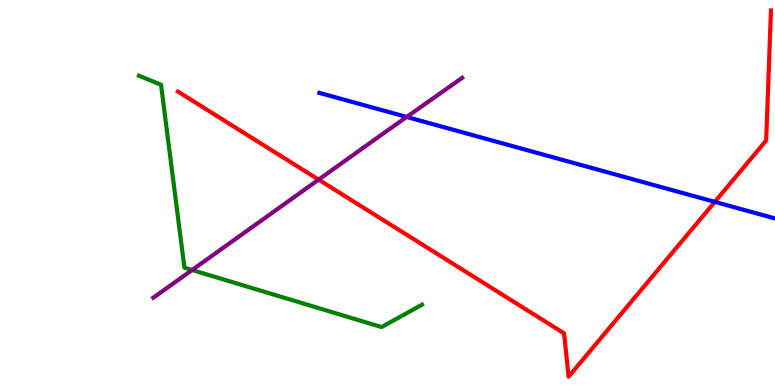[{'lines': ['blue', 'red'], 'intersections': [{'x': 9.22, 'y': 4.76}]}, {'lines': ['green', 'red'], 'intersections': []}, {'lines': ['purple', 'red'], 'intersections': [{'x': 4.11, 'y': 5.33}]}, {'lines': ['blue', 'green'], 'intersections': []}, {'lines': ['blue', 'purple'], 'intersections': [{'x': 5.25, 'y': 6.96}]}, {'lines': ['green', 'purple'], 'intersections': [{'x': 2.48, 'y': 2.99}]}]